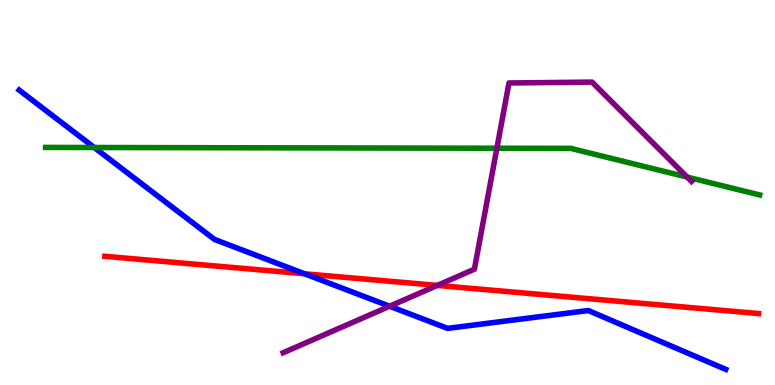[{'lines': ['blue', 'red'], 'intersections': [{'x': 3.93, 'y': 2.89}]}, {'lines': ['green', 'red'], 'intersections': []}, {'lines': ['purple', 'red'], 'intersections': [{'x': 5.64, 'y': 2.59}]}, {'lines': ['blue', 'green'], 'intersections': [{'x': 1.22, 'y': 6.17}]}, {'lines': ['blue', 'purple'], 'intersections': [{'x': 5.03, 'y': 2.05}]}, {'lines': ['green', 'purple'], 'intersections': [{'x': 6.41, 'y': 6.15}, {'x': 8.87, 'y': 5.4}]}]